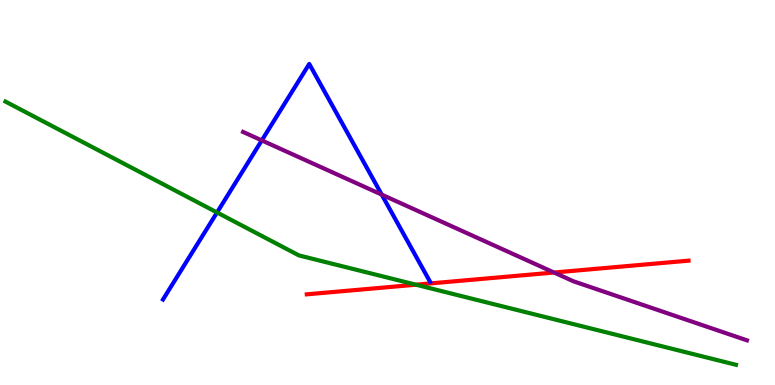[{'lines': ['blue', 'red'], 'intersections': []}, {'lines': ['green', 'red'], 'intersections': [{'x': 5.37, 'y': 2.61}]}, {'lines': ['purple', 'red'], 'intersections': [{'x': 7.15, 'y': 2.92}]}, {'lines': ['blue', 'green'], 'intersections': [{'x': 2.8, 'y': 4.48}]}, {'lines': ['blue', 'purple'], 'intersections': [{'x': 3.38, 'y': 6.35}, {'x': 4.93, 'y': 4.94}]}, {'lines': ['green', 'purple'], 'intersections': []}]